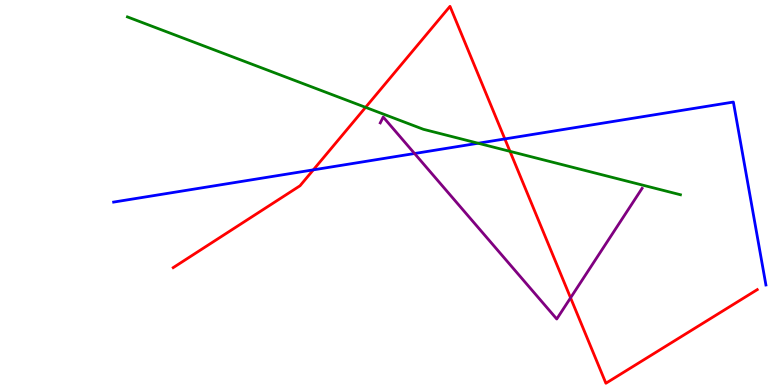[{'lines': ['blue', 'red'], 'intersections': [{'x': 4.04, 'y': 5.59}, {'x': 6.51, 'y': 6.39}]}, {'lines': ['green', 'red'], 'intersections': [{'x': 4.72, 'y': 7.21}, {'x': 6.58, 'y': 6.07}]}, {'lines': ['purple', 'red'], 'intersections': [{'x': 7.36, 'y': 2.26}]}, {'lines': ['blue', 'green'], 'intersections': [{'x': 6.17, 'y': 6.28}]}, {'lines': ['blue', 'purple'], 'intersections': [{'x': 5.35, 'y': 6.01}]}, {'lines': ['green', 'purple'], 'intersections': []}]